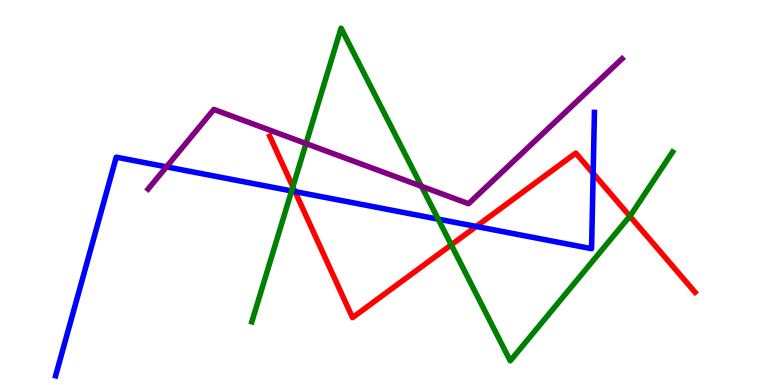[{'lines': ['blue', 'red'], 'intersections': [{'x': 3.81, 'y': 5.02}, {'x': 6.14, 'y': 4.12}, {'x': 7.65, 'y': 5.5}]}, {'lines': ['green', 'red'], 'intersections': [{'x': 3.78, 'y': 5.15}, {'x': 5.82, 'y': 3.64}, {'x': 8.13, 'y': 4.39}]}, {'lines': ['purple', 'red'], 'intersections': []}, {'lines': ['blue', 'green'], 'intersections': [{'x': 3.76, 'y': 5.04}, {'x': 5.65, 'y': 4.31}]}, {'lines': ['blue', 'purple'], 'intersections': [{'x': 2.15, 'y': 5.67}]}, {'lines': ['green', 'purple'], 'intersections': [{'x': 3.95, 'y': 6.27}, {'x': 5.44, 'y': 5.16}]}]